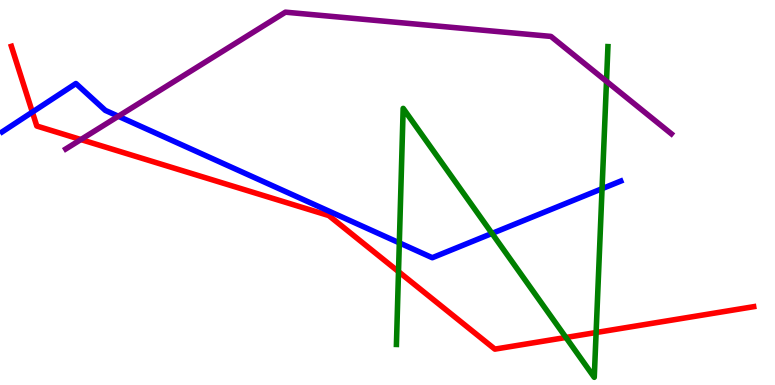[{'lines': ['blue', 'red'], 'intersections': [{'x': 0.418, 'y': 7.09}]}, {'lines': ['green', 'red'], 'intersections': [{'x': 5.14, 'y': 2.94}, {'x': 7.3, 'y': 1.23}, {'x': 7.69, 'y': 1.36}]}, {'lines': ['purple', 'red'], 'intersections': [{'x': 1.04, 'y': 6.38}]}, {'lines': ['blue', 'green'], 'intersections': [{'x': 5.15, 'y': 3.69}, {'x': 6.35, 'y': 3.94}, {'x': 7.77, 'y': 5.1}]}, {'lines': ['blue', 'purple'], 'intersections': [{'x': 1.53, 'y': 6.98}]}, {'lines': ['green', 'purple'], 'intersections': [{'x': 7.83, 'y': 7.89}]}]